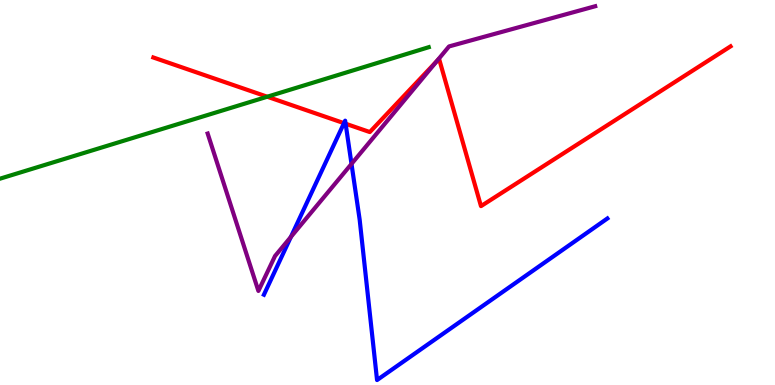[{'lines': ['blue', 'red'], 'intersections': [{'x': 4.44, 'y': 6.8}, {'x': 4.46, 'y': 6.79}]}, {'lines': ['green', 'red'], 'intersections': [{'x': 3.45, 'y': 7.49}]}, {'lines': ['purple', 'red'], 'intersections': [{'x': 5.64, 'y': 8.41}]}, {'lines': ['blue', 'green'], 'intersections': []}, {'lines': ['blue', 'purple'], 'intersections': [{'x': 3.75, 'y': 3.85}, {'x': 4.54, 'y': 5.74}]}, {'lines': ['green', 'purple'], 'intersections': []}]